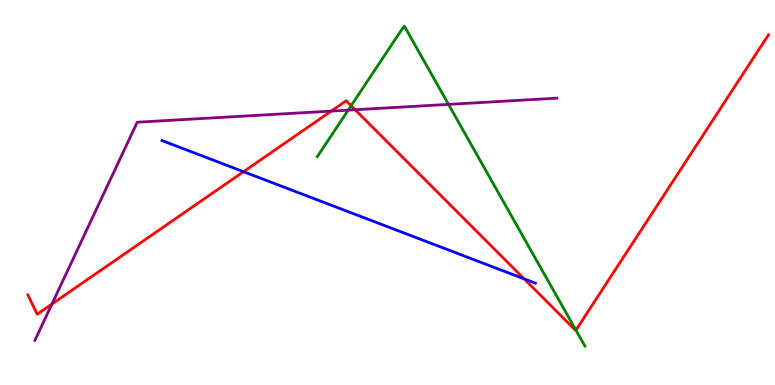[{'lines': ['blue', 'red'], 'intersections': [{'x': 3.14, 'y': 5.54}, {'x': 6.76, 'y': 2.76}]}, {'lines': ['green', 'red'], 'intersections': [{'x': 4.53, 'y': 7.25}, {'x': 7.43, 'y': 1.42}]}, {'lines': ['purple', 'red'], 'intersections': [{'x': 0.67, 'y': 2.1}, {'x': 4.27, 'y': 7.11}, {'x': 4.58, 'y': 7.15}]}, {'lines': ['blue', 'green'], 'intersections': []}, {'lines': ['blue', 'purple'], 'intersections': []}, {'lines': ['green', 'purple'], 'intersections': [{'x': 4.49, 'y': 7.14}, {'x': 5.79, 'y': 7.29}]}]